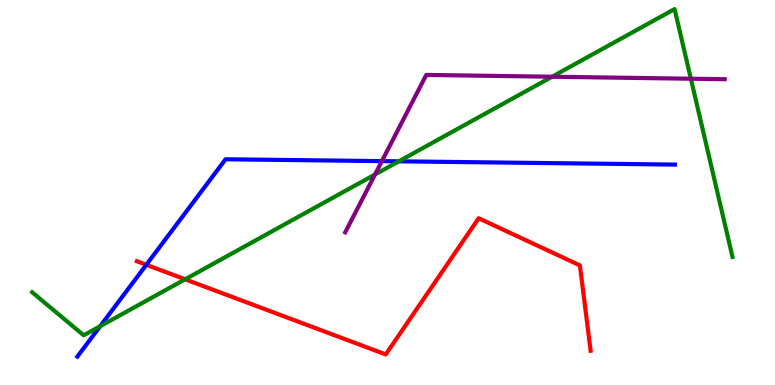[{'lines': ['blue', 'red'], 'intersections': [{'x': 1.89, 'y': 3.12}]}, {'lines': ['green', 'red'], 'intersections': [{'x': 2.39, 'y': 2.75}]}, {'lines': ['purple', 'red'], 'intersections': []}, {'lines': ['blue', 'green'], 'intersections': [{'x': 1.29, 'y': 1.53}, {'x': 5.15, 'y': 5.81}]}, {'lines': ['blue', 'purple'], 'intersections': [{'x': 4.93, 'y': 5.82}]}, {'lines': ['green', 'purple'], 'intersections': [{'x': 4.84, 'y': 5.47}, {'x': 7.12, 'y': 8.01}, {'x': 8.91, 'y': 7.96}]}]